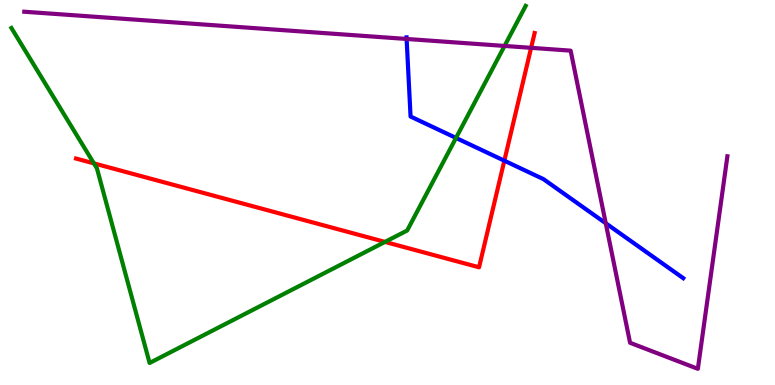[{'lines': ['blue', 'red'], 'intersections': [{'x': 6.51, 'y': 5.83}]}, {'lines': ['green', 'red'], 'intersections': [{'x': 1.21, 'y': 5.76}, {'x': 4.97, 'y': 3.72}]}, {'lines': ['purple', 'red'], 'intersections': [{'x': 6.85, 'y': 8.76}]}, {'lines': ['blue', 'green'], 'intersections': [{'x': 5.88, 'y': 6.42}]}, {'lines': ['blue', 'purple'], 'intersections': [{'x': 5.25, 'y': 8.99}, {'x': 7.82, 'y': 4.2}]}, {'lines': ['green', 'purple'], 'intersections': [{'x': 6.51, 'y': 8.81}]}]